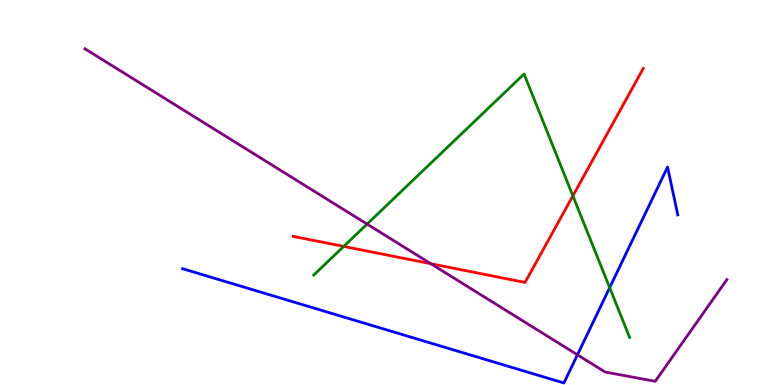[{'lines': ['blue', 'red'], 'intersections': []}, {'lines': ['green', 'red'], 'intersections': [{'x': 4.44, 'y': 3.6}, {'x': 7.39, 'y': 4.91}]}, {'lines': ['purple', 'red'], 'intersections': [{'x': 5.56, 'y': 3.15}]}, {'lines': ['blue', 'green'], 'intersections': [{'x': 7.87, 'y': 2.53}]}, {'lines': ['blue', 'purple'], 'intersections': [{'x': 7.45, 'y': 0.784}]}, {'lines': ['green', 'purple'], 'intersections': [{'x': 4.74, 'y': 4.18}]}]